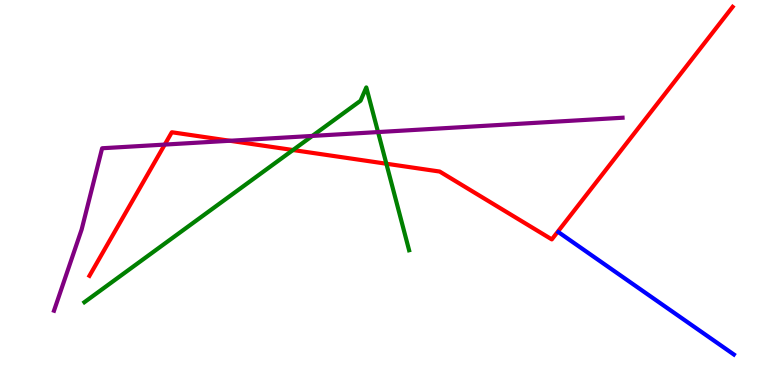[{'lines': ['blue', 'red'], 'intersections': []}, {'lines': ['green', 'red'], 'intersections': [{'x': 3.78, 'y': 6.1}, {'x': 4.99, 'y': 5.75}]}, {'lines': ['purple', 'red'], 'intersections': [{'x': 2.13, 'y': 6.24}, {'x': 2.97, 'y': 6.34}]}, {'lines': ['blue', 'green'], 'intersections': []}, {'lines': ['blue', 'purple'], 'intersections': []}, {'lines': ['green', 'purple'], 'intersections': [{'x': 4.03, 'y': 6.47}, {'x': 4.88, 'y': 6.57}]}]